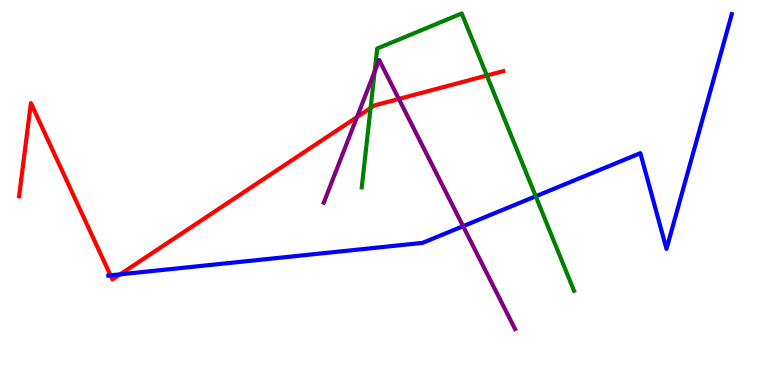[{'lines': ['blue', 'red'], 'intersections': [{'x': 1.43, 'y': 2.85}, {'x': 1.55, 'y': 2.87}]}, {'lines': ['green', 'red'], 'intersections': [{'x': 4.78, 'y': 7.19}, {'x': 6.28, 'y': 8.04}]}, {'lines': ['purple', 'red'], 'intersections': [{'x': 4.61, 'y': 6.96}, {'x': 5.15, 'y': 7.43}]}, {'lines': ['blue', 'green'], 'intersections': [{'x': 6.91, 'y': 4.9}]}, {'lines': ['blue', 'purple'], 'intersections': [{'x': 5.98, 'y': 4.12}]}, {'lines': ['green', 'purple'], 'intersections': [{'x': 4.83, 'y': 8.14}]}]